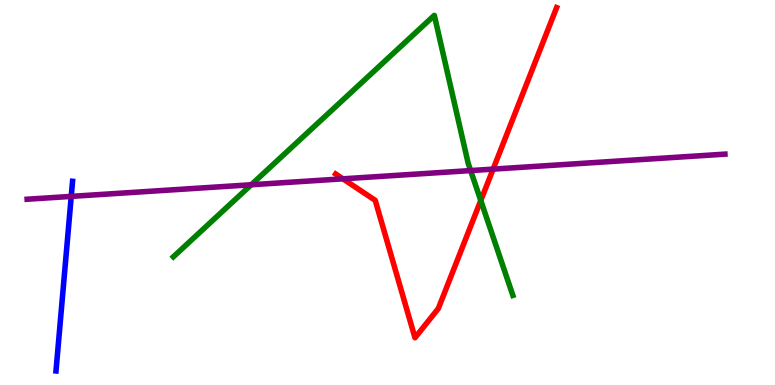[{'lines': ['blue', 'red'], 'intersections': []}, {'lines': ['green', 'red'], 'intersections': [{'x': 6.2, 'y': 4.79}]}, {'lines': ['purple', 'red'], 'intersections': [{'x': 4.42, 'y': 5.36}, {'x': 6.36, 'y': 5.61}]}, {'lines': ['blue', 'green'], 'intersections': []}, {'lines': ['blue', 'purple'], 'intersections': [{'x': 0.919, 'y': 4.9}]}, {'lines': ['green', 'purple'], 'intersections': [{'x': 3.24, 'y': 5.2}, {'x': 6.07, 'y': 5.57}]}]